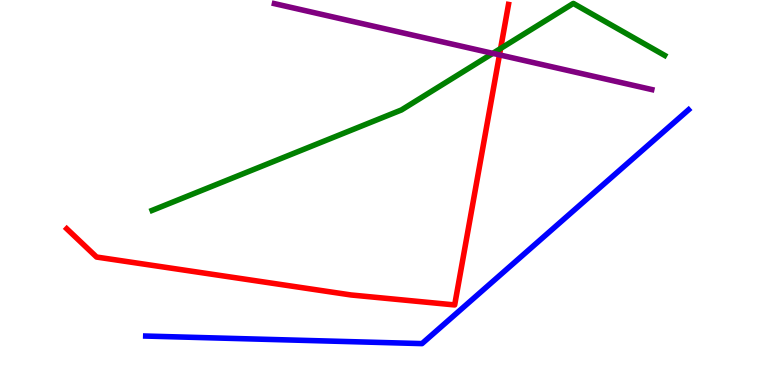[{'lines': ['blue', 'red'], 'intersections': []}, {'lines': ['green', 'red'], 'intersections': [{'x': 6.46, 'y': 8.74}]}, {'lines': ['purple', 'red'], 'intersections': [{'x': 6.44, 'y': 8.57}]}, {'lines': ['blue', 'green'], 'intersections': []}, {'lines': ['blue', 'purple'], 'intersections': []}, {'lines': ['green', 'purple'], 'intersections': [{'x': 6.36, 'y': 8.61}]}]